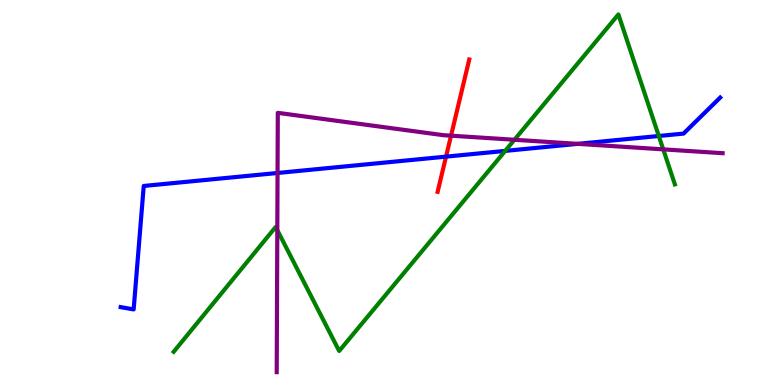[{'lines': ['blue', 'red'], 'intersections': [{'x': 5.76, 'y': 5.93}]}, {'lines': ['green', 'red'], 'intersections': []}, {'lines': ['purple', 'red'], 'intersections': [{'x': 5.82, 'y': 6.48}]}, {'lines': ['blue', 'green'], 'intersections': [{'x': 6.52, 'y': 6.08}, {'x': 8.5, 'y': 6.47}]}, {'lines': ['blue', 'purple'], 'intersections': [{'x': 3.58, 'y': 5.51}, {'x': 7.45, 'y': 6.26}]}, {'lines': ['green', 'purple'], 'intersections': [{'x': 3.58, 'y': 4.02}, {'x': 6.64, 'y': 6.37}, {'x': 8.56, 'y': 6.12}]}]